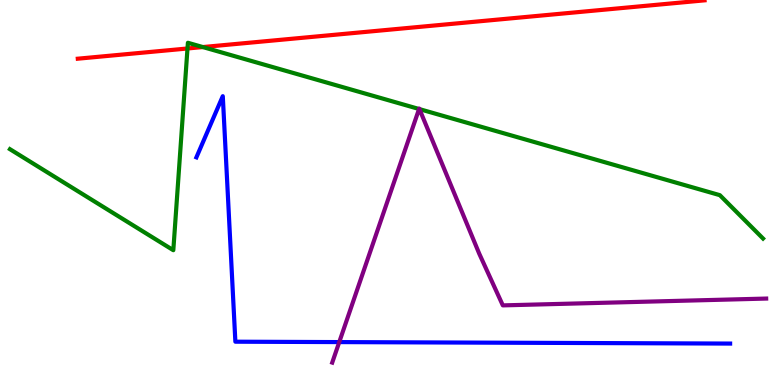[{'lines': ['blue', 'red'], 'intersections': []}, {'lines': ['green', 'red'], 'intersections': [{'x': 2.42, 'y': 8.74}, {'x': 2.62, 'y': 8.78}]}, {'lines': ['purple', 'red'], 'intersections': []}, {'lines': ['blue', 'green'], 'intersections': []}, {'lines': ['blue', 'purple'], 'intersections': [{'x': 4.38, 'y': 1.11}]}, {'lines': ['green', 'purple'], 'intersections': [{'x': 5.41, 'y': 7.17}, {'x': 5.41, 'y': 7.17}]}]